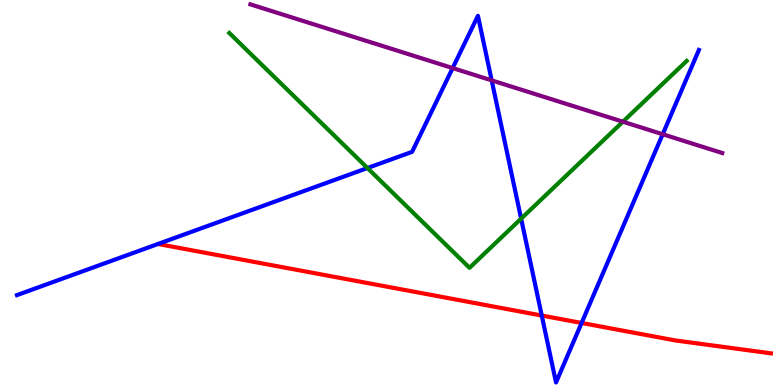[{'lines': ['blue', 'red'], 'intersections': [{'x': 6.99, 'y': 1.8}, {'x': 7.5, 'y': 1.61}]}, {'lines': ['green', 'red'], 'intersections': []}, {'lines': ['purple', 'red'], 'intersections': []}, {'lines': ['blue', 'green'], 'intersections': [{'x': 4.74, 'y': 5.64}, {'x': 6.72, 'y': 4.32}]}, {'lines': ['blue', 'purple'], 'intersections': [{'x': 5.84, 'y': 8.23}, {'x': 6.34, 'y': 7.91}, {'x': 8.55, 'y': 6.51}]}, {'lines': ['green', 'purple'], 'intersections': [{'x': 8.04, 'y': 6.84}]}]